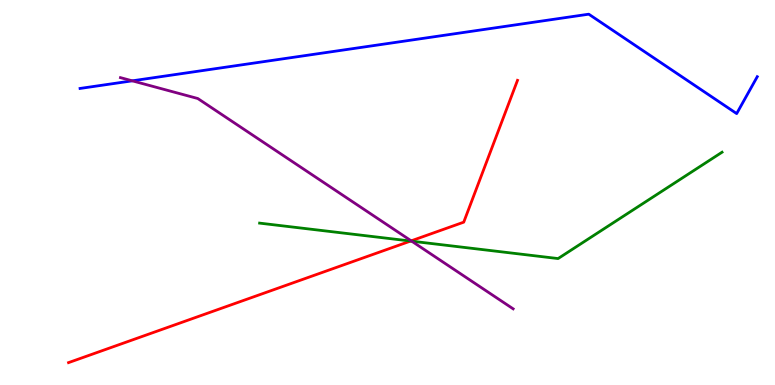[{'lines': ['blue', 'red'], 'intersections': []}, {'lines': ['green', 'red'], 'intersections': [{'x': 5.3, 'y': 3.74}]}, {'lines': ['purple', 'red'], 'intersections': [{'x': 5.31, 'y': 3.74}]}, {'lines': ['blue', 'green'], 'intersections': []}, {'lines': ['blue', 'purple'], 'intersections': [{'x': 1.71, 'y': 7.9}]}, {'lines': ['green', 'purple'], 'intersections': [{'x': 5.31, 'y': 3.74}]}]